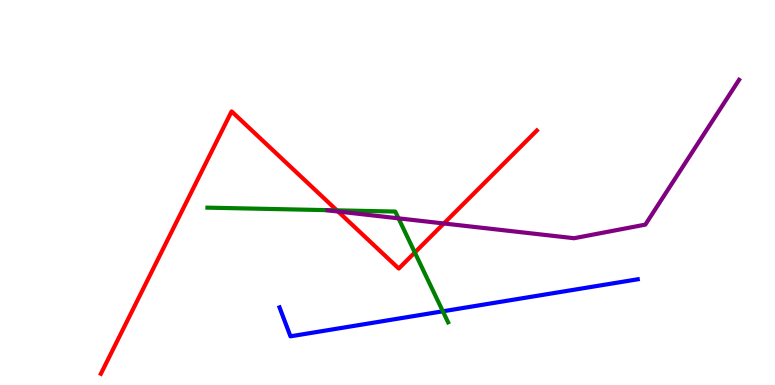[{'lines': ['blue', 'red'], 'intersections': []}, {'lines': ['green', 'red'], 'intersections': [{'x': 4.35, 'y': 4.54}, {'x': 5.35, 'y': 3.44}]}, {'lines': ['purple', 'red'], 'intersections': [{'x': 4.36, 'y': 4.51}, {'x': 5.73, 'y': 4.2}]}, {'lines': ['blue', 'green'], 'intersections': [{'x': 5.71, 'y': 1.91}]}, {'lines': ['blue', 'purple'], 'intersections': []}, {'lines': ['green', 'purple'], 'intersections': [{'x': 5.14, 'y': 4.33}]}]